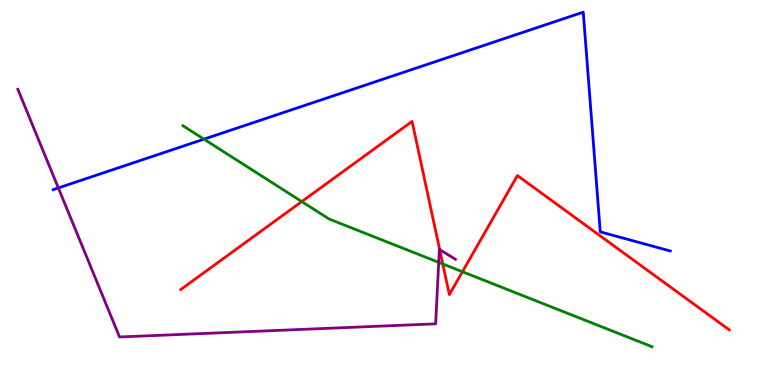[{'lines': ['blue', 'red'], 'intersections': []}, {'lines': ['green', 'red'], 'intersections': [{'x': 3.89, 'y': 4.76}, {'x': 5.71, 'y': 3.14}, {'x': 5.97, 'y': 2.94}]}, {'lines': ['purple', 'red'], 'intersections': [{'x': 5.67, 'y': 3.52}]}, {'lines': ['blue', 'green'], 'intersections': [{'x': 2.63, 'y': 6.39}]}, {'lines': ['blue', 'purple'], 'intersections': [{'x': 0.753, 'y': 5.12}]}, {'lines': ['green', 'purple'], 'intersections': [{'x': 5.66, 'y': 3.19}]}]